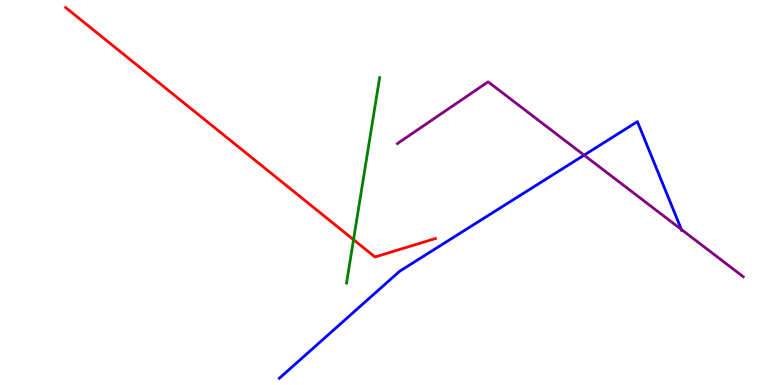[{'lines': ['blue', 'red'], 'intersections': []}, {'lines': ['green', 'red'], 'intersections': [{'x': 4.56, 'y': 3.77}]}, {'lines': ['purple', 'red'], 'intersections': []}, {'lines': ['blue', 'green'], 'intersections': []}, {'lines': ['blue', 'purple'], 'intersections': [{'x': 7.54, 'y': 5.97}, {'x': 8.79, 'y': 4.04}]}, {'lines': ['green', 'purple'], 'intersections': []}]